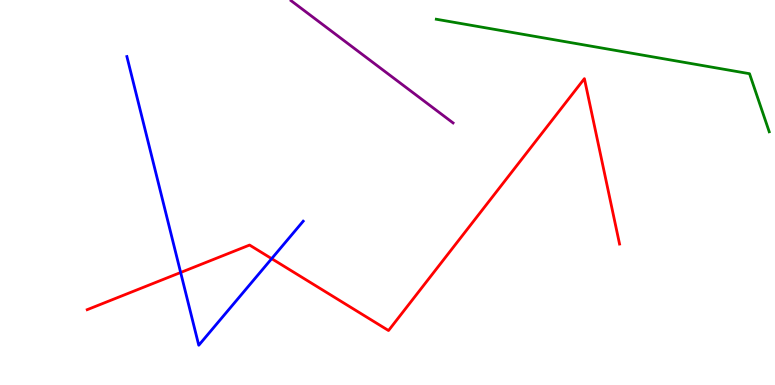[{'lines': ['blue', 'red'], 'intersections': [{'x': 2.33, 'y': 2.92}, {'x': 3.51, 'y': 3.28}]}, {'lines': ['green', 'red'], 'intersections': []}, {'lines': ['purple', 'red'], 'intersections': []}, {'lines': ['blue', 'green'], 'intersections': []}, {'lines': ['blue', 'purple'], 'intersections': []}, {'lines': ['green', 'purple'], 'intersections': []}]